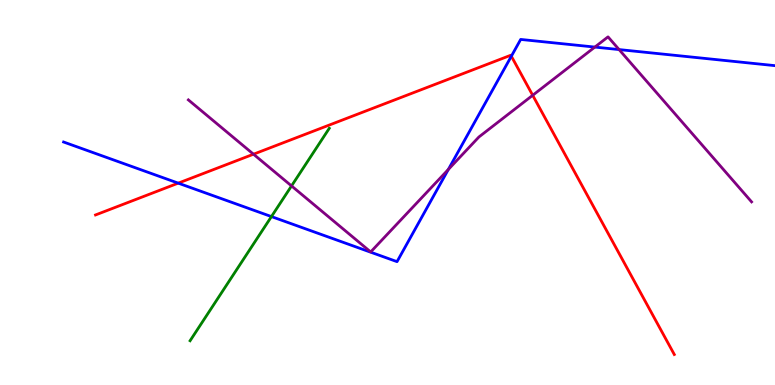[{'lines': ['blue', 'red'], 'intersections': [{'x': 2.3, 'y': 5.24}, {'x': 6.6, 'y': 8.54}]}, {'lines': ['green', 'red'], 'intersections': []}, {'lines': ['purple', 'red'], 'intersections': [{'x': 3.27, 'y': 5.99}, {'x': 6.87, 'y': 7.53}]}, {'lines': ['blue', 'green'], 'intersections': [{'x': 3.5, 'y': 4.37}]}, {'lines': ['blue', 'purple'], 'intersections': [{'x': 5.79, 'y': 5.6}, {'x': 7.68, 'y': 8.78}, {'x': 7.99, 'y': 8.71}]}, {'lines': ['green', 'purple'], 'intersections': [{'x': 3.76, 'y': 5.17}]}]